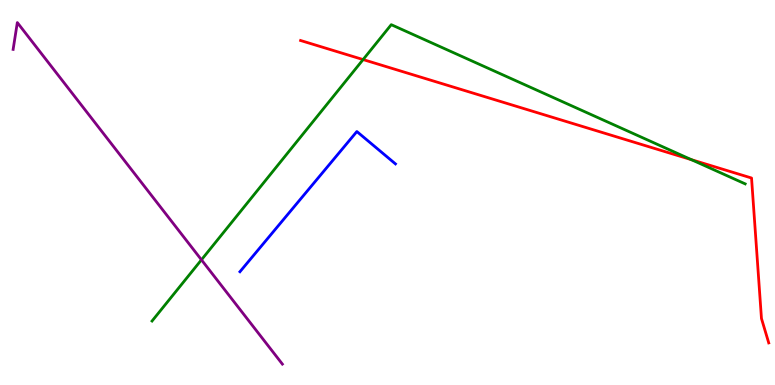[{'lines': ['blue', 'red'], 'intersections': []}, {'lines': ['green', 'red'], 'intersections': [{'x': 4.69, 'y': 8.45}, {'x': 8.92, 'y': 5.85}]}, {'lines': ['purple', 'red'], 'intersections': []}, {'lines': ['blue', 'green'], 'intersections': []}, {'lines': ['blue', 'purple'], 'intersections': []}, {'lines': ['green', 'purple'], 'intersections': [{'x': 2.6, 'y': 3.25}]}]